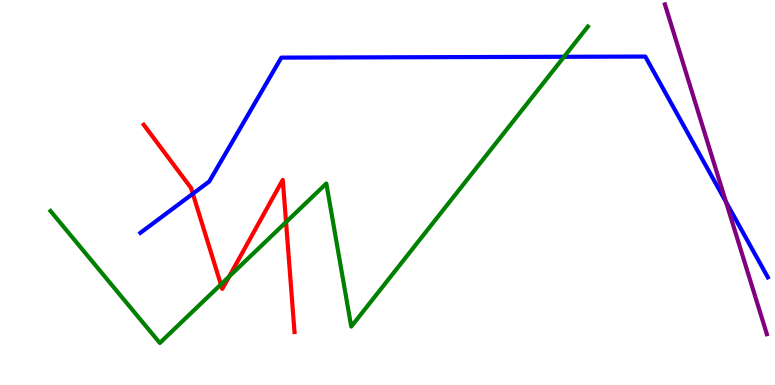[{'lines': ['blue', 'red'], 'intersections': [{'x': 2.49, 'y': 4.97}]}, {'lines': ['green', 'red'], 'intersections': [{'x': 2.85, 'y': 2.61}, {'x': 2.96, 'y': 2.82}, {'x': 3.69, 'y': 4.23}]}, {'lines': ['purple', 'red'], 'intersections': []}, {'lines': ['blue', 'green'], 'intersections': [{'x': 7.28, 'y': 8.52}]}, {'lines': ['blue', 'purple'], 'intersections': [{'x': 9.37, 'y': 4.76}]}, {'lines': ['green', 'purple'], 'intersections': []}]